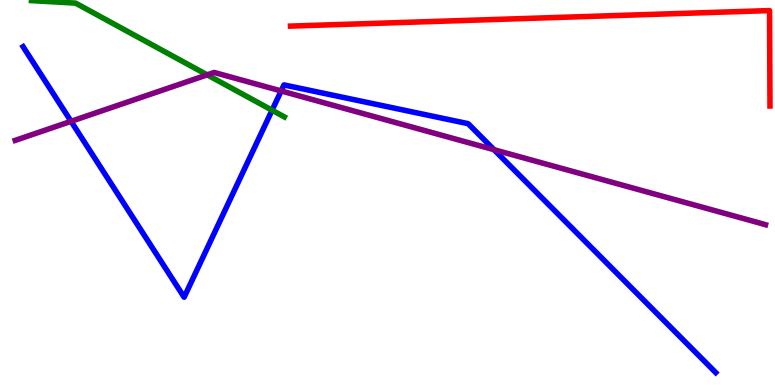[{'lines': ['blue', 'red'], 'intersections': []}, {'lines': ['green', 'red'], 'intersections': []}, {'lines': ['purple', 'red'], 'intersections': []}, {'lines': ['blue', 'green'], 'intersections': [{'x': 3.51, 'y': 7.14}]}, {'lines': ['blue', 'purple'], 'intersections': [{'x': 0.917, 'y': 6.85}, {'x': 3.63, 'y': 7.64}, {'x': 6.37, 'y': 6.11}]}, {'lines': ['green', 'purple'], 'intersections': [{'x': 2.67, 'y': 8.06}]}]